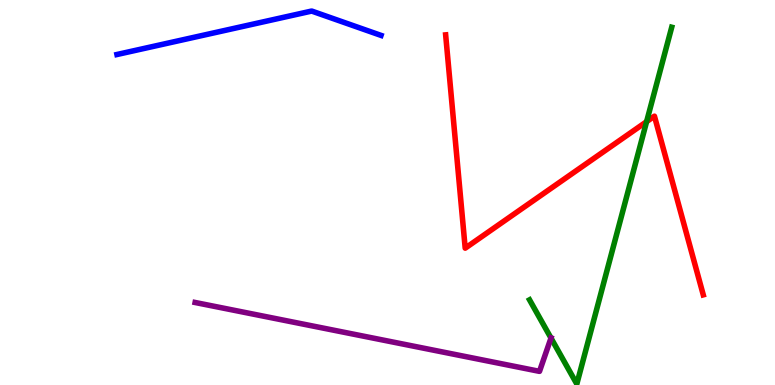[{'lines': ['blue', 'red'], 'intersections': []}, {'lines': ['green', 'red'], 'intersections': [{'x': 8.34, 'y': 6.84}]}, {'lines': ['purple', 'red'], 'intersections': []}, {'lines': ['blue', 'green'], 'intersections': []}, {'lines': ['blue', 'purple'], 'intersections': []}, {'lines': ['green', 'purple'], 'intersections': [{'x': 7.11, 'y': 1.22}]}]